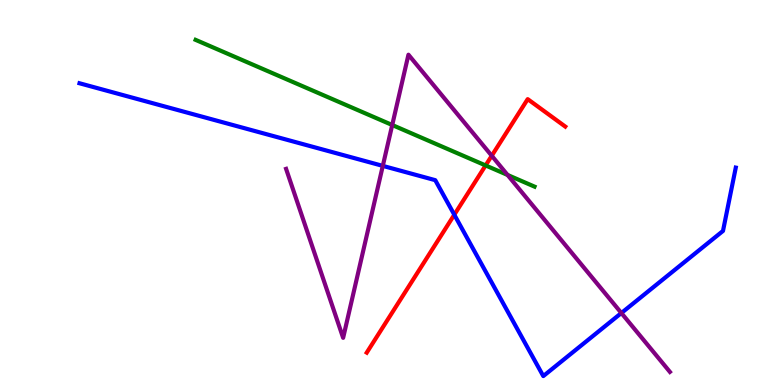[{'lines': ['blue', 'red'], 'intersections': [{'x': 5.86, 'y': 4.42}]}, {'lines': ['green', 'red'], 'intersections': [{'x': 6.27, 'y': 5.7}]}, {'lines': ['purple', 'red'], 'intersections': [{'x': 6.35, 'y': 5.95}]}, {'lines': ['blue', 'green'], 'intersections': []}, {'lines': ['blue', 'purple'], 'intersections': [{'x': 4.94, 'y': 5.69}, {'x': 8.02, 'y': 1.87}]}, {'lines': ['green', 'purple'], 'intersections': [{'x': 5.06, 'y': 6.75}, {'x': 6.55, 'y': 5.46}]}]